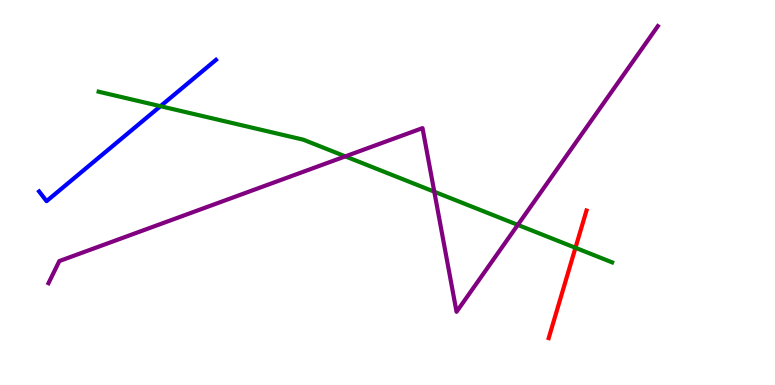[{'lines': ['blue', 'red'], 'intersections': []}, {'lines': ['green', 'red'], 'intersections': [{'x': 7.43, 'y': 3.56}]}, {'lines': ['purple', 'red'], 'intersections': []}, {'lines': ['blue', 'green'], 'intersections': [{'x': 2.07, 'y': 7.24}]}, {'lines': ['blue', 'purple'], 'intersections': []}, {'lines': ['green', 'purple'], 'intersections': [{'x': 4.46, 'y': 5.94}, {'x': 5.6, 'y': 5.02}, {'x': 6.68, 'y': 4.16}]}]